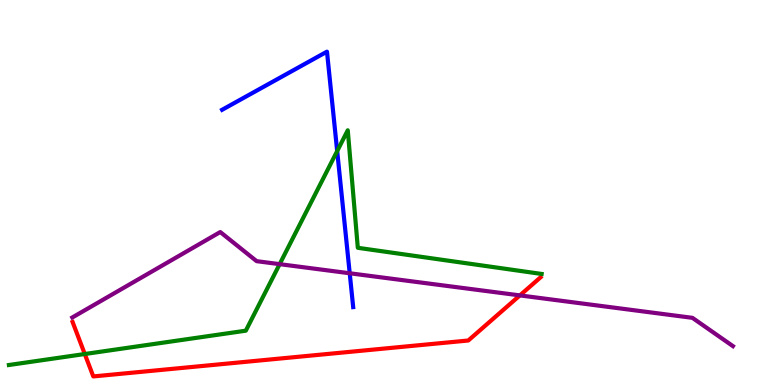[{'lines': ['blue', 'red'], 'intersections': []}, {'lines': ['green', 'red'], 'intersections': [{'x': 1.09, 'y': 0.805}]}, {'lines': ['purple', 'red'], 'intersections': [{'x': 6.71, 'y': 2.33}]}, {'lines': ['blue', 'green'], 'intersections': [{'x': 4.35, 'y': 6.08}]}, {'lines': ['blue', 'purple'], 'intersections': [{'x': 4.51, 'y': 2.9}]}, {'lines': ['green', 'purple'], 'intersections': [{'x': 3.61, 'y': 3.14}]}]